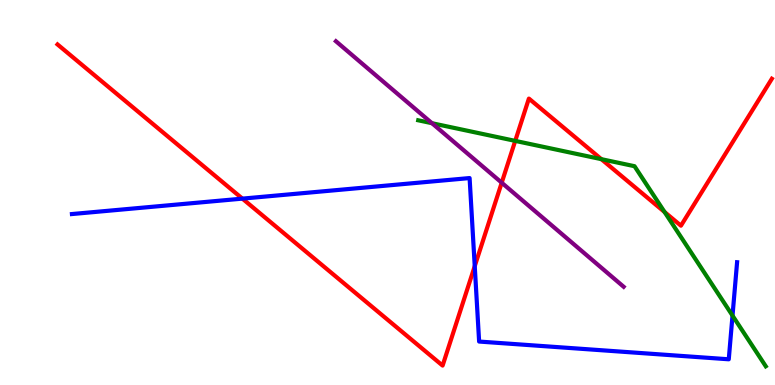[{'lines': ['blue', 'red'], 'intersections': [{'x': 3.13, 'y': 4.84}, {'x': 6.13, 'y': 3.09}]}, {'lines': ['green', 'red'], 'intersections': [{'x': 6.65, 'y': 6.34}, {'x': 7.76, 'y': 5.87}, {'x': 8.58, 'y': 4.49}]}, {'lines': ['purple', 'red'], 'intersections': [{'x': 6.47, 'y': 5.25}]}, {'lines': ['blue', 'green'], 'intersections': [{'x': 9.45, 'y': 1.8}]}, {'lines': ['blue', 'purple'], 'intersections': []}, {'lines': ['green', 'purple'], 'intersections': [{'x': 5.57, 'y': 6.8}]}]